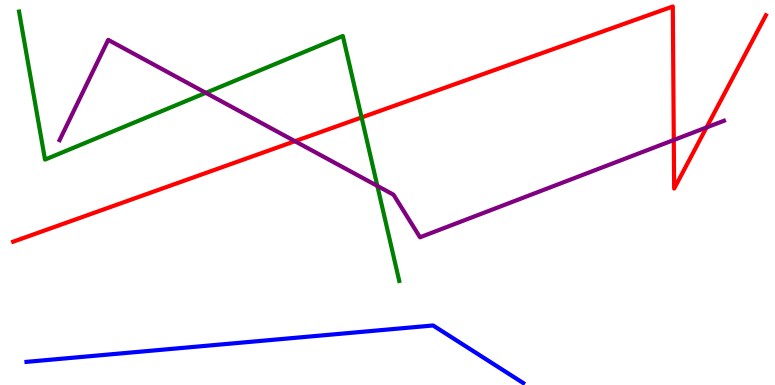[{'lines': ['blue', 'red'], 'intersections': []}, {'lines': ['green', 'red'], 'intersections': [{'x': 4.67, 'y': 6.95}]}, {'lines': ['purple', 'red'], 'intersections': [{'x': 3.81, 'y': 6.33}, {'x': 8.69, 'y': 6.36}, {'x': 9.12, 'y': 6.69}]}, {'lines': ['blue', 'green'], 'intersections': []}, {'lines': ['blue', 'purple'], 'intersections': []}, {'lines': ['green', 'purple'], 'intersections': [{'x': 2.66, 'y': 7.59}, {'x': 4.87, 'y': 5.17}]}]